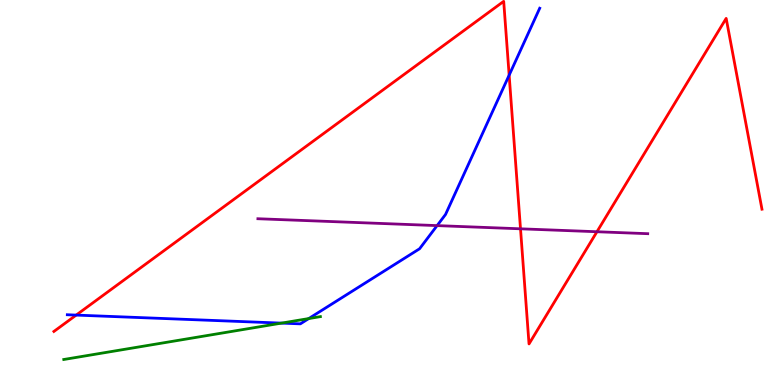[{'lines': ['blue', 'red'], 'intersections': [{'x': 0.983, 'y': 1.82}, {'x': 6.57, 'y': 8.05}]}, {'lines': ['green', 'red'], 'intersections': []}, {'lines': ['purple', 'red'], 'intersections': [{'x': 6.72, 'y': 4.06}, {'x': 7.7, 'y': 3.98}]}, {'lines': ['blue', 'green'], 'intersections': [{'x': 3.63, 'y': 1.61}, {'x': 3.98, 'y': 1.73}]}, {'lines': ['blue', 'purple'], 'intersections': [{'x': 5.64, 'y': 4.14}]}, {'lines': ['green', 'purple'], 'intersections': []}]